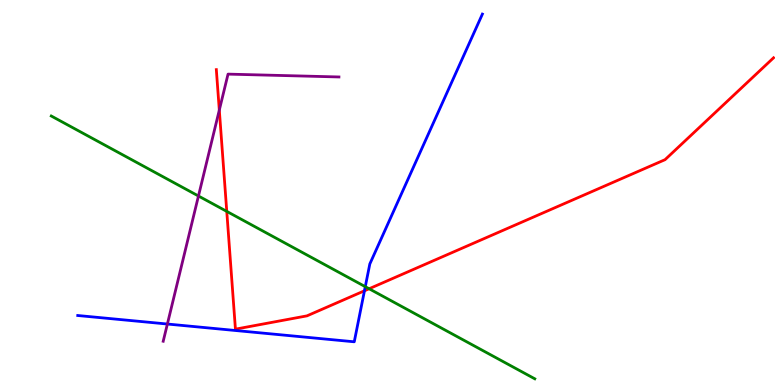[{'lines': ['blue', 'red'], 'intersections': [{'x': 4.7, 'y': 2.45}]}, {'lines': ['green', 'red'], 'intersections': [{'x': 2.93, 'y': 4.51}, {'x': 4.76, 'y': 2.5}]}, {'lines': ['purple', 'red'], 'intersections': [{'x': 2.83, 'y': 7.14}]}, {'lines': ['blue', 'green'], 'intersections': [{'x': 4.71, 'y': 2.55}]}, {'lines': ['blue', 'purple'], 'intersections': [{'x': 2.16, 'y': 1.58}]}, {'lines': ['green', 'purple'], 'intersections': [{'x': 2.56, 'y': 4.91}]}]